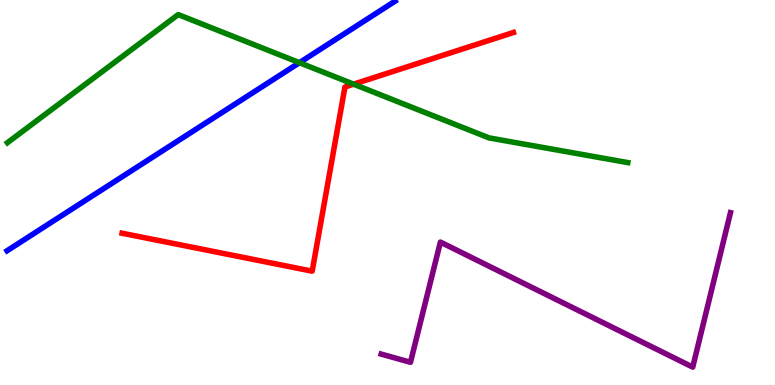[{'lines': ['blue', 'red'], 'intersections': []}, {'lines': ['green', 'red'], 'intersections': [{'x': 4.56, 'y': 7.81}]}, {'lines': ['purple', 'red'], 'intersections': []}, {'lines': ['blue', 'green'], 'intersections': [{'x': 3.86, 'y': 8.37}]}, {'lines': ['blue', 'purple'], 'intersections': []}, {'lines': ['green', 'purple'], 'intersections': []}]